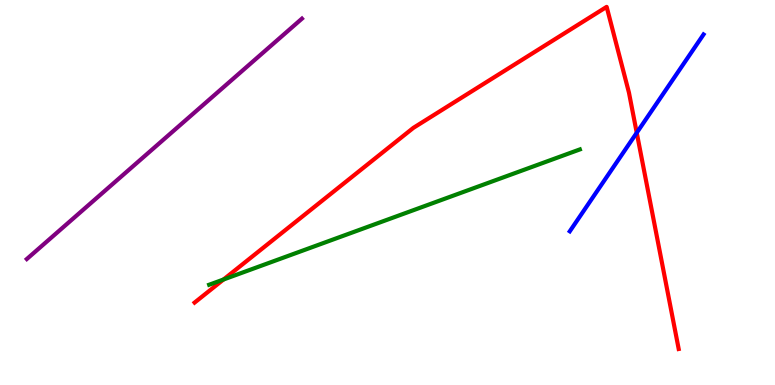[{'lines': ['blue', 'red'], 'intersections': [{'x': 8.22, 'y': 6.55}]}, {'lines': ['green', 'red'], 'intersections': [{'x': 2.88, 'y': 2.74}]}, {'lines': ['purple', 'red'], 'intersections': []}, {'lines': ['blue', 'green'], 'intersections': []}, {'lines': ['blue', 'purple'], 'intersections': []}, {'lines': ['green', 'purple'], 'intersections': []}]